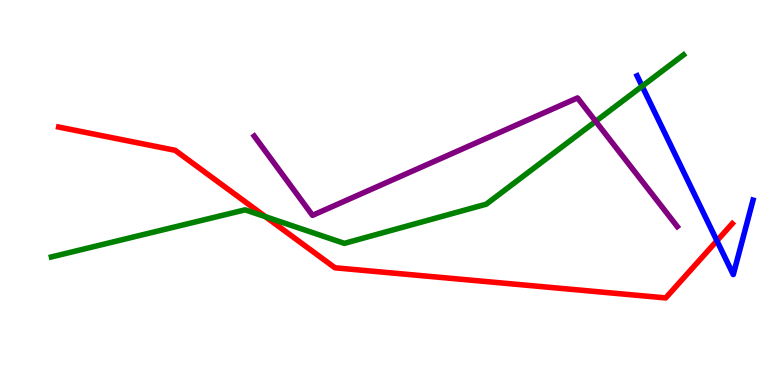[{'lines': ['blue', 'red'], 'intersections': [{'x': 9.25, 'y': 3.75}]}, {'lines': ['green', 'red'], 'intersections': [{'x': 3.43, 'y': 4.37}]}, {'lines': ['purple', 'red'], 'intersections': []}, {'lines': ['blue', 'green'], 'intersections': [{'x': 8.29, 'y': 7.76}]}, {'lines': ['blue', 'purple'], 'intersections': []}, {'lines': ['green', 'purple'], 'intersections': [{'x': 7.69, 'y': 6.85}]}]